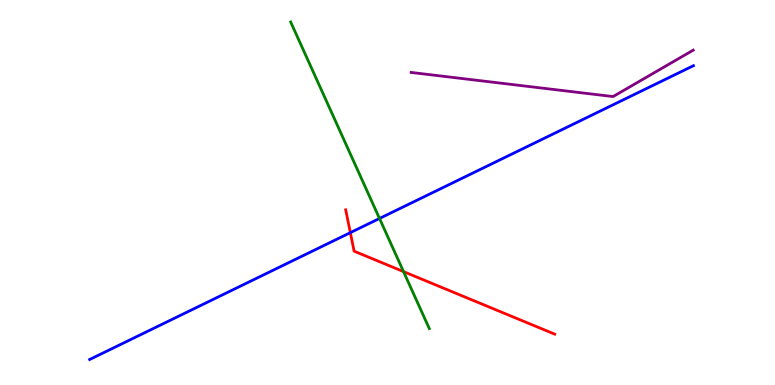[{'lines': ['blue', 'red'], 'intersections': [{'x': 4.52, 'y': 3.96}]}, {'lines': ['green', 'red'], 'intersections': [{'x': 5.21, 'y': 2.95}]}, {'lines': ['purple', 'red'], 'intersections': []}, {'lines': ['blue', 'green'], 'intersections': [{'x': 4.9, 'y': 4.33}]}, {'lines': ['blue', 'purple'], 'intersections': []}, {'lines': ['green', 'purple'], 'intersections': []}]